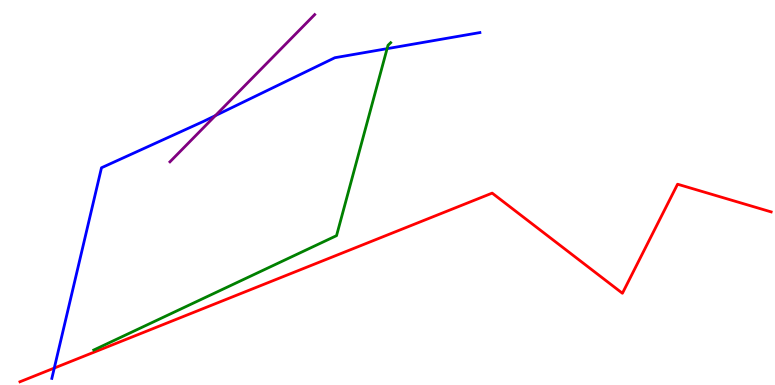[{'lines': ['blue', 'red'], 'intersections': [{'x': 0.7, 'y': 0.44}]}, {'lines': ['green', 'red'], 'intersections': []}, {'lines': ['purple', 'red'], 'intersections': []}, {'lines': ['blue', 'green'], 'intersections': [{'x': 4.99, 'y': 8.74}]}, {'lines': ['blue', 'purple'], 'intersections': [{'x': 2.78, 'y': 7.0}]}, {'lines': ['green', 'purple'], 'intersections': []}]